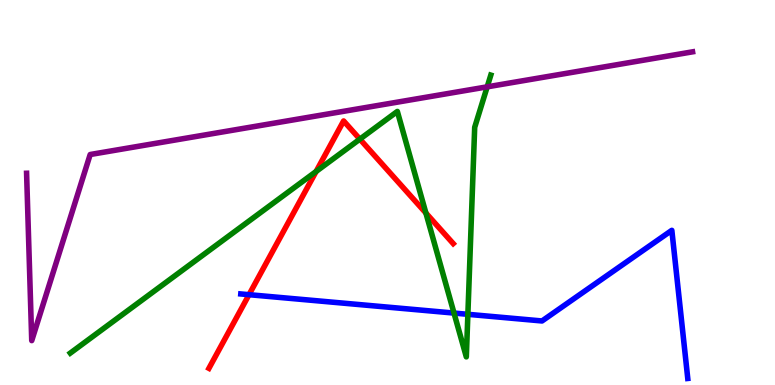[{'lines': ['blue', 'red'], 'intersections': [{'x': 3.21, 'y': 2.35}]}, {'lines': ['green', 'red'], 'intersections': [{'x': 4.08, 'y': 5.55}, {'x': 4.64, 'y': 6.39}, {'x': 5.5, 'y': 4.47}]}, {'lines': ['purple', 'red'], 'intersections': []}, {'lines': ['blue', 'green'], 'intersections': [{'x': 5.86, 'y': 1.87}, {'x': 6.04, 'y': 1.84}]}, {'lines': ['blue', 'purple'], 'intersections': []}, {'lines': ['green', 'purple'], 'intersections': [{'x': 6.29, 'y': 7.74}]}]